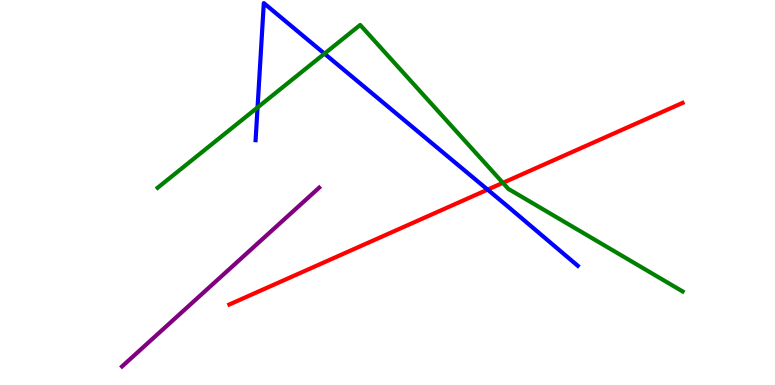[{'lines': ['blue', 'red'], 'intersections': [{'x': 6.29, 'y': 5.07}]}, {'lines': ['green', 'red'], 'intersections': [{'x': 6.49, 'y': 5.25}]}, {'lines': ['purple', 'red'], 'intersections': []}, {'lines': ['blue', 'green'], 'intersections': [{'x': 3.32, 'y': 7.21}, {'x': 4.19, 'y': 8.61}]}, {'lines': ['blue', 'purple'], 'intersections': []}, {'lines': ['green', 'purple'], 'intersections': []}]